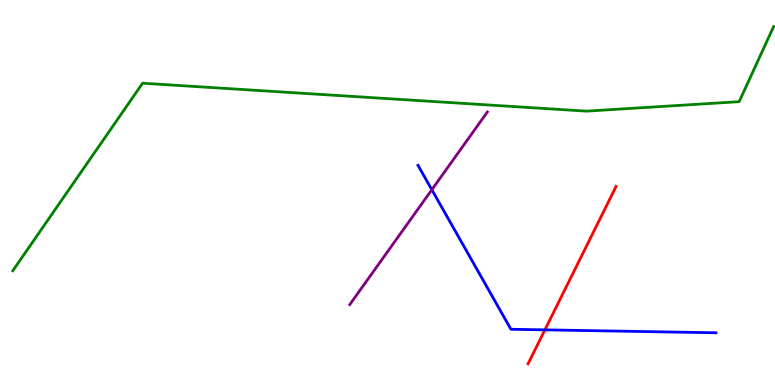[{'lines': ['blue', 'red'], 'intersections': [{'x': 7.03, 'y': 1.43}]}, {'lines': ['green', 'red'], 'intersections': []}, {'lines': ['purple', 'red'], 'intersections': []}, {'lines': ['blue', 'green'], 'intersections': []}, {'lines': ['blue', 'purple'], 'intersections': [{'x': 5.57, 'y': 5.07}]}, {'lines': ['green', 'purple'], 'intersections': []}]